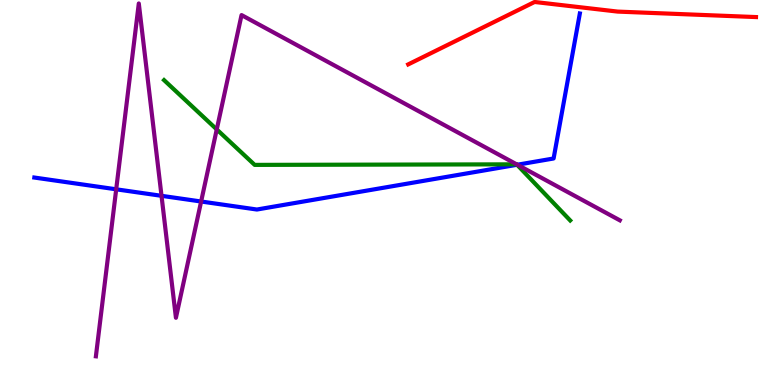[{'lines': ['blue', 'red'], 'intersections': []}, {'lines': ['green', 'red'], 'intersections': []}, {'lines': ['purple', 'red'], 'intersections': []}, {'lines': ['blue', 'green'], 'intersections': [{'x': 6.67, 'y': 5.72}]}, {'lines': ['blue', 'purple'], 'intersections': [{'x': 1.5, 'y': 5.08}, {'x': 2.08, 'y': 4.91}, {'x': 2.6, 'y': 4.77}, {'x': 6.68, 'y': 5.72}]}, {'lines': ['green', 'purple'], 'intersections': [{'x': 2.8, 'y': 6.64}, {'x': 6.67, 'y': 5.73}, {'x': 6.67, 'y': 5.73}]}]